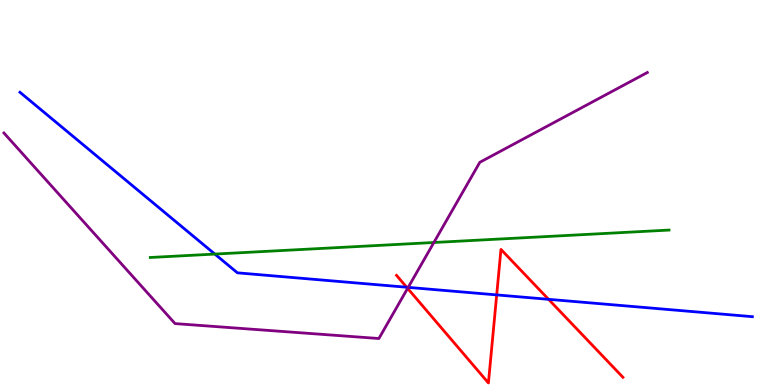[{'lines': ['blue', 'red'], 'intersections': [{'x': 5.25, 'y': 2.54}, {'x': 6.41, 'y': 2.34}, {'x': 7.08, 'y': 2.23}]}, {'lines': ['green', 'red'], 'intersections': []}, {'lines': ['purple', 'red'], 'intersections': [{'x': 5.26, 'y': 2.51}]}, {'lines': ['blue', 'green'], 'intersections': [{'x': 2.77, 'y': 3.4}]}, {'lines': ['blue', 'purple'], 'intersections': [{'x': 5.27, 'y': 2.54}]}, {'lines': ['green', 'purple'], 'intersections': [{'x': 5.6, 'y': 3.7}]}]